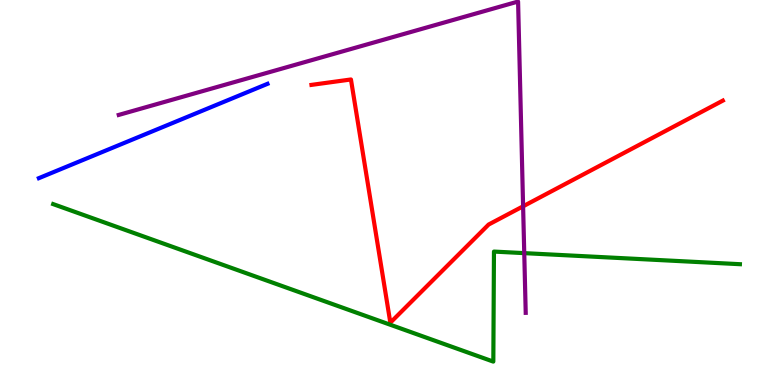[{'lines': ['blue', 'red'], 'intersections': []}, {'lines': ['green', 'red'], 'intersections': []}, {'lines': ['purple', 'red'], 'intersections': [{'x': 6.75, 'y': 4.64}]}, {'lines': ['blue', 'green'], 'intersections': []}, {'lines': ['blue', 'purple'], 'intersections': []}, {'lines': ['green', 'purple'], 'intersections': [{'x': 6.76, 'y': 3.43}]}]